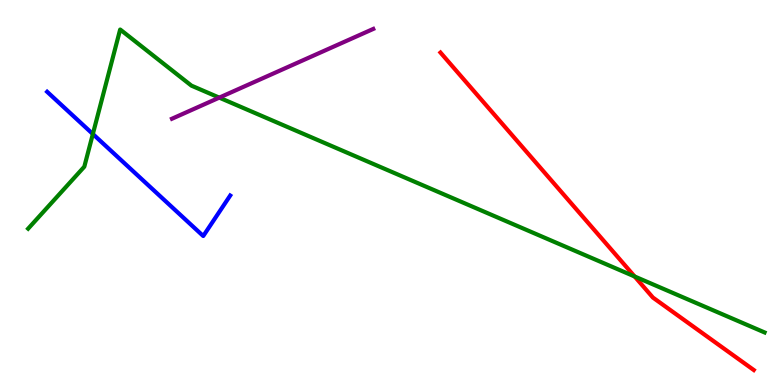[{'lines': ['blue', 'red'], 'intersections': []}, {'lines': ['green', 'red'], 'intersections': [{'x': 8.19, 'y': 2.82}]}, {'lines': ['purple', 'red'], 'intersections': []}, {'lines': ['blue', 'green'], 'intersections': [{'x': 1.2, 'y': 6.52}]}, {'lines': ['blue', 'purple'], 'intersections': []}, {'lines': ['green', 'purple'], 'intersections': [{'x': 2.83, 'y': 7.46}]}]